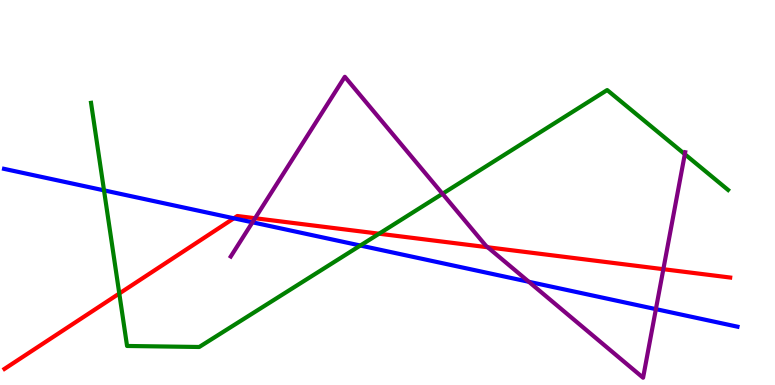[{'lines': ['blue', 'red'], 'intersections': [{'x': 3.02, 'y': 4.33}]}, {'lines': ['green', 'red'], 'intersections': [{'x': 1.54, 'y': 2.38}, {'x': 4.89, 'y': 3.93}]}, {'lines': ['purple', 'red'], 'intersections': [{'x': 3.29, 'y': 4.33}, {'x': 6.29, 'y': 3.58}, {'x': 8.56, 'y': 3.01}]}, {'lines': ['blue', 'green'], 'intersections': [{'x': 1.34, 'y': 5.06}, {'x': 4.65, 'y': 3.62}]}, {'lines': ['blue', 'purple'], 'intersections': [{'x': 3.26, 'y': 4.23}, {'x': 6.82, 'y': 2.68}, {'x': 8.46, 'y': 1.97}]}, {'lines': ['green', 'purple'], 'intersections': [{'x': 5.71, 'y': 4.97}, {'x': 8.84, 'y': 5.99}]}]